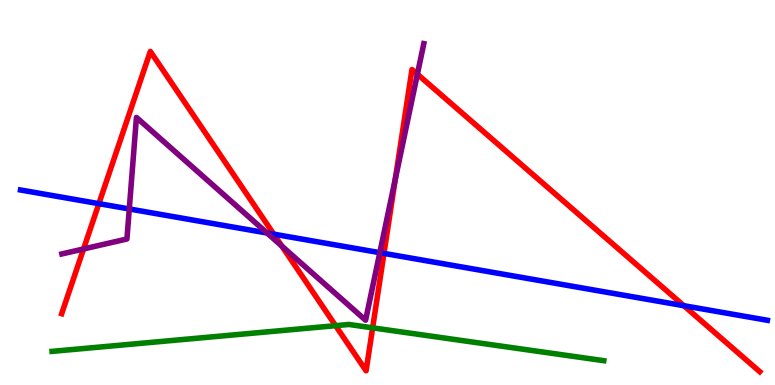[{'lines': ['blue', 'red'], 'intersections': [{'x': 1.28, 'y': 4.71}, {'x': 3.53, 'y': 3.92}, {'x': 4.95, 'y': 3.42}, {'x': 8.82, 'y': 2.06}]}, {'lines': ['green', 'red'], 'intersections': [{'x': 4.33, 'y': 1.54}, {'x': 4.81, 'y': 1.48}]}, {'lines': ['purple', 'red'], 'intersections': [{'x': 1.08, 'y': 3.53}, {'x': 3.64, 'y': 3.61}, {'x': 5.1, 'y': 5.35}, {'x': 5.39, 'y': 8.07}]}, {'lines': ['blue', 'green'], 'intersections': []}, {'lines': ['blue', 'purple'], 'intersections': [{'x': 1.67, 'y': 4.57}, {'x': 3.45, 'y': 3.95}, {'x': 4.9, 'y': 3.44}]}, {'lines': ['green', 'purple'], 'intersections': []}]